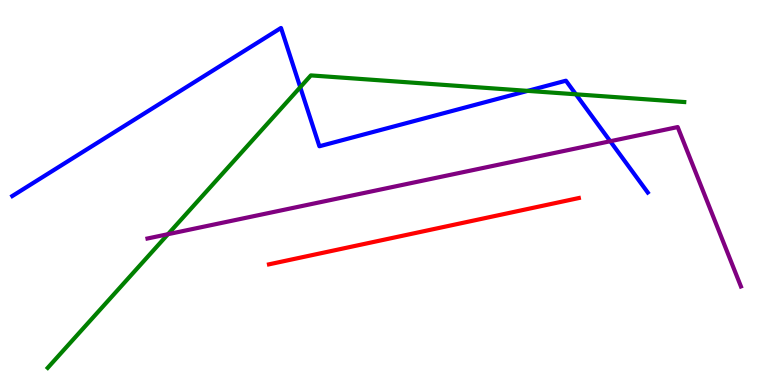[{'lines': ['blue', 'red'], 'intersections': []}, {'lines': ['green', 'red'], 'intersections': []}, {'lines': ['purple', 'red'], 'intersections': []}, {'lines': ['blue', 'green'], 'intersections': [{'x': 3.87, 'y': 7.73}, {'x': 6.81, 'y': 7.64}, {'x': 7.43, 'y': 7.55}]}, {'lines': ['blue', 'purple'], 'intersections': [{'x': 7.87, 'y': 6.33}]}, {'lines': ['green', 'purple'], 'intersections': [{'x': 2.17, 'y': 3.92}]}]